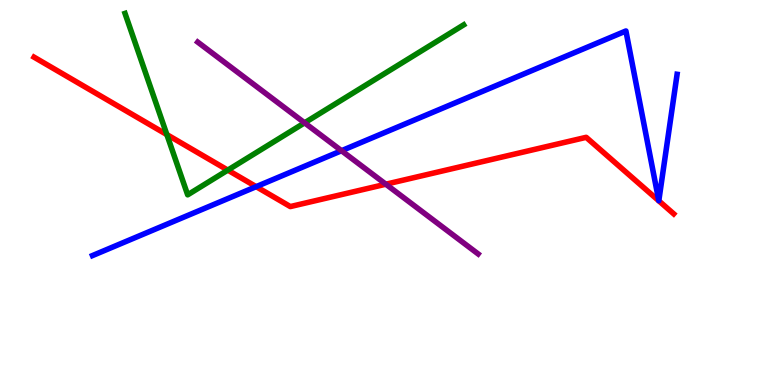[{'lines': ['blue', 'red'], 'intersections': [{'x': 3.31, 'y': 5.15}]}, {'lines': ['green', 'red'], 'intersections': [{'x': 2.15, 'y': 6.5}, {'x': 2.94, 'y': 5.58}]}, {'lines': ['purple', 'red'], 'intersections': [{'x': 4.98, 'y': 5.22}]}, {'lines': ['blue', 'green'], 'intersections': []}, {'lines': ['blue', 'purple'], 'intersections': [{'x': 4.41, 'y': 6.09}]}, {'lines': ['green', 'purple'], 'intersections': [{'x': 3.93, 'y': 6.81}]}]